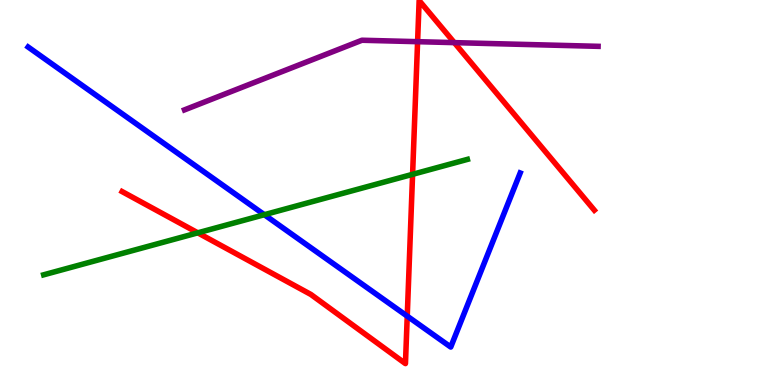[{'lines': ['blue', 'red'], 'intersections': [{'x': 5.25, 'y': 1.79}]}, {'lines': ['green', 'red'], 'intersections': [{'x': 2.55, 'y': 3.95}, {'x': 5.32, 'y': 5.47}]}, {'lines': ['purple', 'red'], 'intersections': [{'x': 5.39, 'y': 8.92}, {'x': 5.86, 'y': 8.89}]}, {'lines': ['blue', 'green'], 'intersections': [{'x': 3.41, 'y': 4.42}]}, {'lines': ['blue', 'purple'], 'intersections': []}, {'lines': ['green', 'purple'], 'intersections': []}]